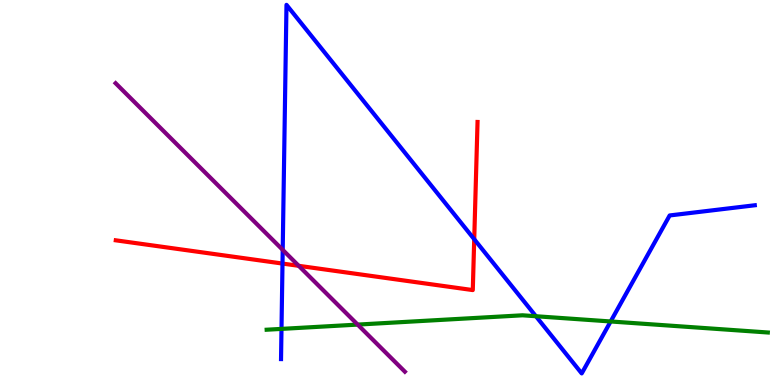[{'lines': ['blue', 'red'], 'intersections': [{'x': 3.65, 'y': 3.15}, {'x': 6.12, 'y': 3.79}]}, {'lines': ['green', 'red'], 'intersections': []}, {'lines': ['purple', 'red'], 'intersections': [{'x': 3.85, 'y': 3.1}]}, {'lines': ['blue', 'green'], 'intersections': [{'x': 3.63, 'y': 1.46}, {'x': 6.91, 'y': 1.79}, {'x': 7.88, 'y': 1.65}]}, {'lines': ['blue', 'purple'], 'intersections': [{'x': 3.65, 'y': 3.51}]}, {'lines': ['green', 'purple'], 'intersections': [{'x': 4.62, 'y': 1.57}]}]